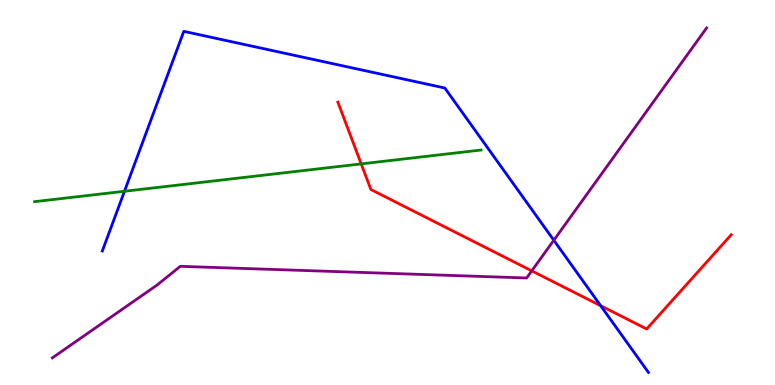[{'lines': ['blue', 'red'], 'intersections': [{'x': 7.75, 'y': 2.06}]}, {'lines': ['green', 'red'], 'intersections': [{'x': 4.66, 'y': 5.74}]}, {'lines': ['purple', 'red'], 'intersections': [{'x': 6.86, 'y': 2.96}]}, {'lines': ['blue', 'green'], 'intersections': [{'x': 1.61, 'y': 5.03}]}, {'lines': ['blue', 'purple'], 'intersections': [{'x': 7.15, 'y': 3.76}]}, {'lines': ['green', 'purple'], 'intersections': []}]